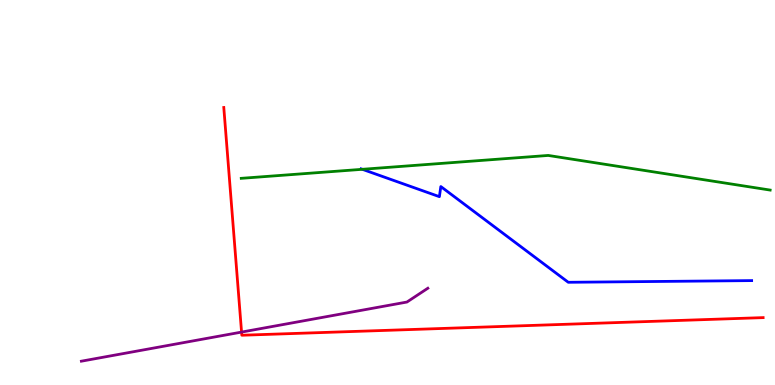[{'lines': ['blue', 'red'], 'intersections': []}, {'lines': ['green', 'red'], 'intersections': []}, {'lines': ['purple', 'red'], 'intersections': [{'x': 3.12, 'y': 1.37}]}, {'lines': ['blue', 'green'], 'intersections': [{'x': 4.68, 'y': 5.6}]}, {'lines': ['blue', 'purple'], 'intersections': []}, {'lines': ['green', 'purple'], 'intersections': []}]